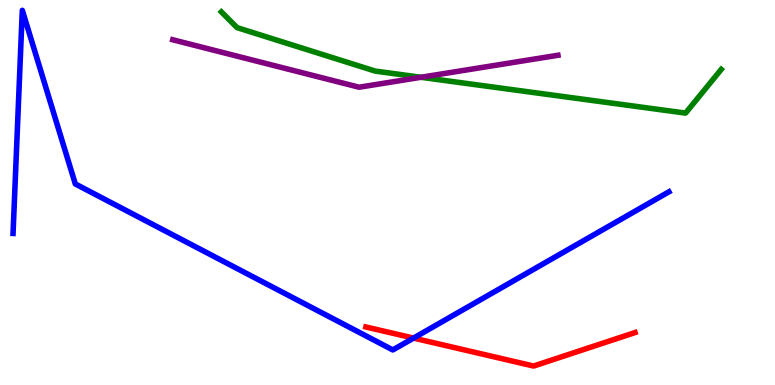[{'lines': ['blue', 'red'], 'intersections': [{'x': 5.34, 'y': 1.22}]}, {'lines': ['green', 'red'], 'intersections': []}, {'lines': ['purple', 'red'], 'intersections': []}, {'lines': ['blue', 'green'], 'intersections': []}, {'lines': ['blue', 'purple'], 'intersections': []}, {'lines': ['green', 'purple'], 'intersections': [{'x': 5.43, 'y': 7.99}]}]